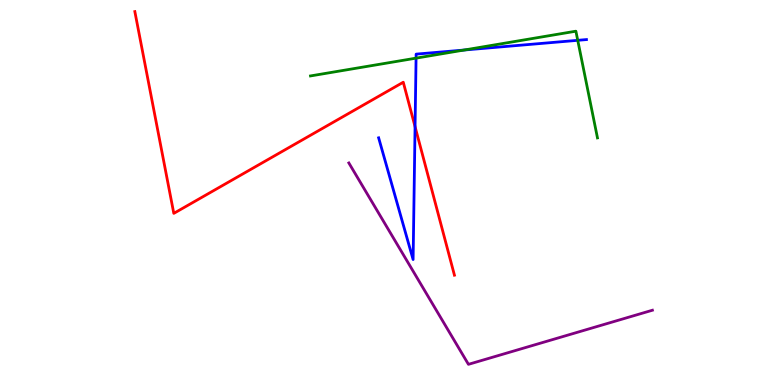[{'lines': ['blue', 'red'], 'intersections': [{'x': 5.36, 'y': 6.71}]}, {'lines': ['green', 'red'], 'intersections': []}, {'lines': ['purple', 'red'], 'intersections': []}, {'lines': ['blue', 'green'], 'intersections': [{'x': 5.37, 'y': 8.49}, {'x': 5.99, 'y': 8.7}, {'x': 7.45, 'y': 8.95}]}, {'lines': ['blue', 'purple'], 'intersections': []}, {'lines': ['green', 'purple'], 'intersections': []}]